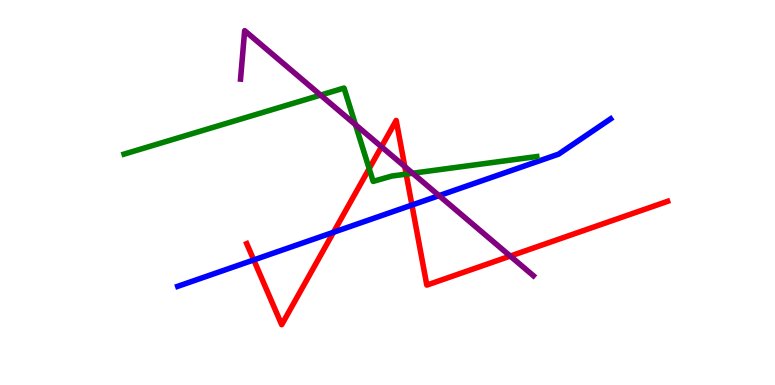[{'lines': ['blue', 'red'], 'intersections': [{'x': 3.27, 'y': 3.25}, {'x': 4.3, 'y': 3.97}, {'x': 5.32, 'y': 4.67}]}, {'lines': ['green', 'red'], 'intersections': [{'x': 4.76, 'y': 5.62}, {'x': 5.24, 'y': 5.48}]}, {'lines': ['purple', 'red'], 'intersections': [{'x': 4.92, 'y': 6.19}, {'x': 5.22, 'y': 5.67}, {'x': 6.58, 'y': 3.35}]}, {'lines': ['blue', 'green'], 'intersections': []}, {'lines': ['blue', 'purple'], 'intersections': [{'x': 5.67, 'y': 4.92}]}, {'lines': ['green', 'purple'], 'intersections': [{'x': 4.14, 'y': 7.53}, {'x': 4.59, 'y': 6.76}, {'x': 5.32, 'y': 5.5}]}]